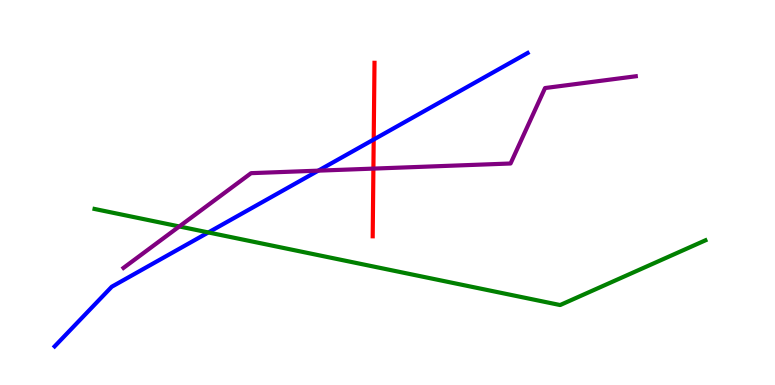[{'lines': ['blue', 'red'], 'intersections': [{'x': 4.82, 'y': 6.38}]}, {'lines': ['green', 'red'], 'intersections': []}, {'lines': ['purple', 'red'], 'intersections': [{'x': 4.82, 'y': 5.62}]}, {'lines': ['blue', 'green'], 'intersections': [{'x': 2.69, 'y': 3.96}]}, {'lines': ['blue', 'purple'], 'intersections': [{'x': 4.11, 'y': 5.57}]}, {'lines': ['green', 'purple'], 'intersections': [{'x': 2.31, 'y': 4.12}]}]